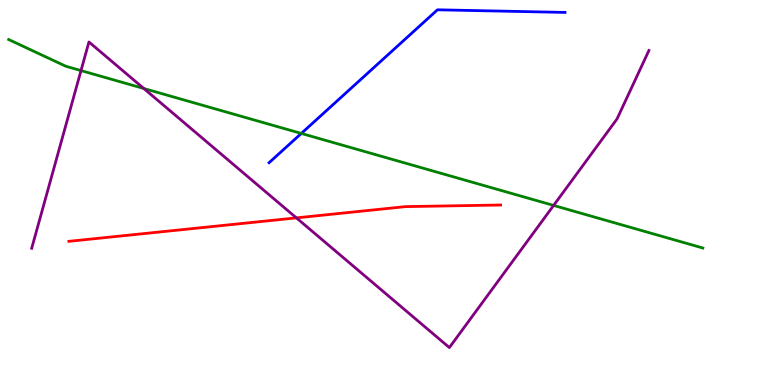[{'lines': ['blue', 'red'], 'intersections': []}, {'lines': ['green', 'red'], 'intersections': []}, {'lines': ['purple', 'red'], 'intersections': [{'x': 3.82, 'y': 4.34}]}, {'lines': ['blue', 'green'], 'intersections': [{'x': 3.89, 'y': 6.53}]}, {'lines': ['blue', 'purple'], 'intersections': []}, {'lines': ['green', 'purple'], 'intersections': [{'x': 1.05, 'y': 8.17}, {'x': 1.86, 'y': 7.7}, {'x': 7.14, 'y': 4.66}]}]